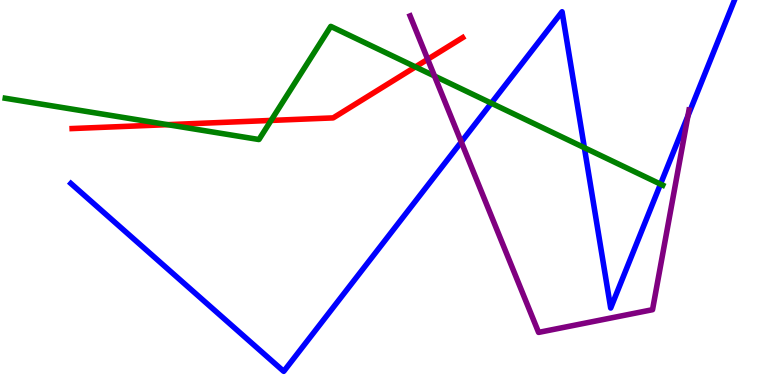[{'lines': ['blue', 'red'], 'intersections': []}, {'lines': ['green', 'red'], 'intersections': [{'x': 2.16, 'y': 6.76}, {'x': 3.5, 'y': 6.87}, {'x': 5.36, 'y': 8.26}]}, {'lines': ['purple', 'red'], 'intersections': [{'x': 5.52, 'y': 8.46}]}, {'lines': ['blue', 'green'], 'intersections': [{'x': 6.34, 'y': 7.32}, {'x': 7.54, 'y': 6.16}, {'x': 8.52, 'y': 5.22}]}, {'lines': ['blue', 'purple'], 'intersections': [{'x': 5.95, 'y': 6.31}, {'x': 8.88, 'y': 6.99}]}, {'lines': ['green', 'purple'], 'intersections': [{'x': 5.61, 'y': 8.03}]}]